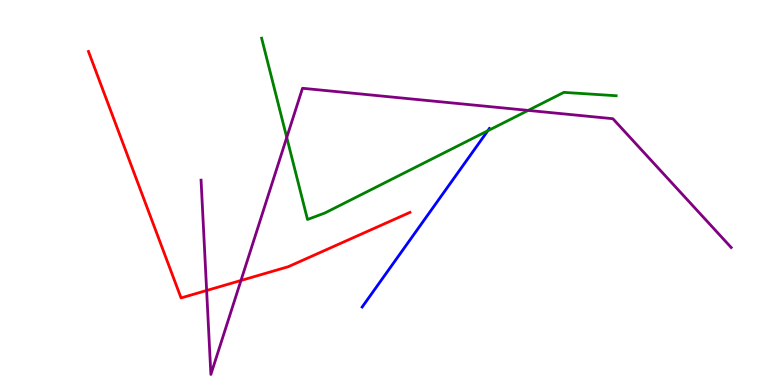[{'lines': ['blue', 'red'], 'intersections': []}, {'lines': ['green', 'red'], 'intersections': []}, {'lines': ['purple', 'red'], 'intersections': [{'x': 2.67, 'y': 2.45}, {'x': 3.11, 'y': 2.71}]}, {'lines': ['blue', 'green'], 'intersections': [{'x': 6.29, 'y': 6.6}]}, {'lines': ['blue', 'purple'], 'intersections': []}, {'lines': ['green', 'purple'], 'intersections': [{'x': 3.7, 'y': 6.43}, {'x': 6.82, 'y': 7.13}]}]